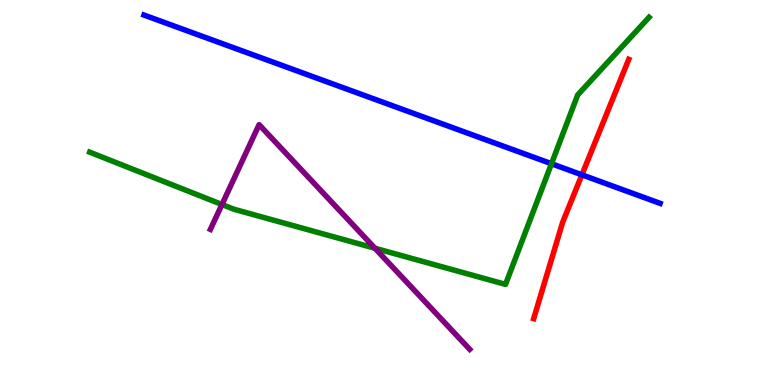[{'lines': ['blue', 'red'], 'intersections': [{'x': 7.51, 'y': 5.46}]}, {'lines': ['green', 'red'], 'intersections': []}, {'lines': ['purple', 'red'], 'intersections': []}, {'lines': ['blue', 'green'], 'intersections': [{'x': 7.12, 'y': 5.75}]}, {'lines': ['blue', 'purple'], 'intersections': []}, {'lines': ['green', 'purple'], 'intersections': [{'x': 2.86, 'y': 4.69}, {'x': 4.84, 'y': 3.55}]}]